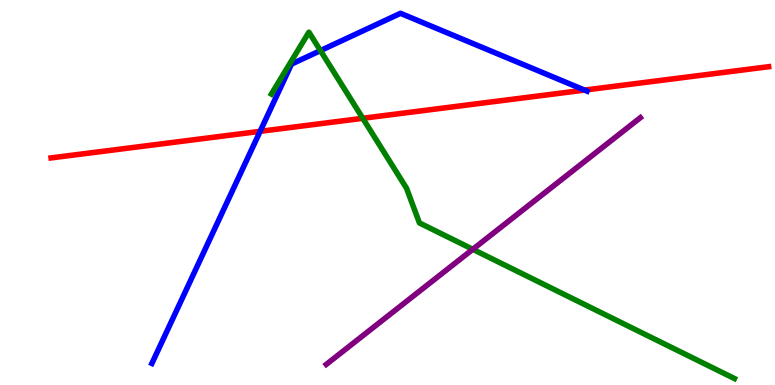[{'lines': ['blue', 'red'], 'intersections': [{'x': 3.36, 'y': 6.59}, {'x': 7.54, 'y': 7.66}]}, {'lines': ['green', 'red'], 'intersections': [{'x': 4.68, 'y': 6.93}]}, {'lines': ['purple', 'red'], 'intersections': []}, {'lines': ['blue', 'green'], 'intersections': [{'x': 4.13, 'y': 8.69}]}, {'lines': ['blue', 'purple'], 'intersections': []}, {'lines': ['green', 'purple'], 'intersections': [{'x': 6.1, 'y': 3.52}]}]